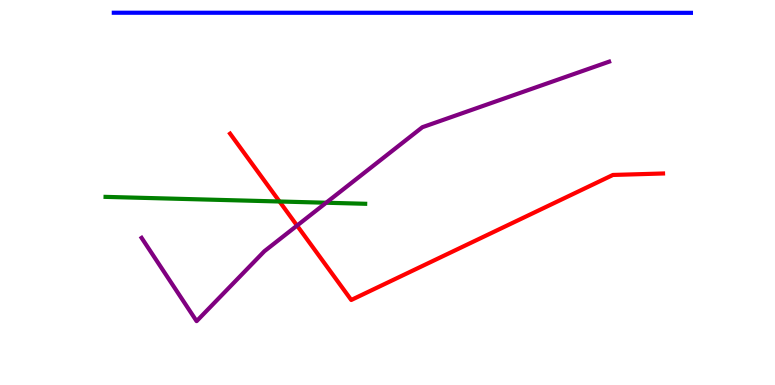[{'lines': ['blue', 'red'], 'intersections': []}, {'lines': ['green', 'red'], 'intersections': [{'x': 3.61, 'y': 4.77}]}, {'lines': ['purple', 'red'], 'intersections': [{'x': 3.83, 'y': 4.14}]}, {'lines': ['blue', 'green'], 'intersections': []}, {'lines': ['blue', 'purple'], 'intersections': []}, {'lines': ['green', 'purple'], 'intersections': [{'x': 4.21, 'y': 4.73}]}]